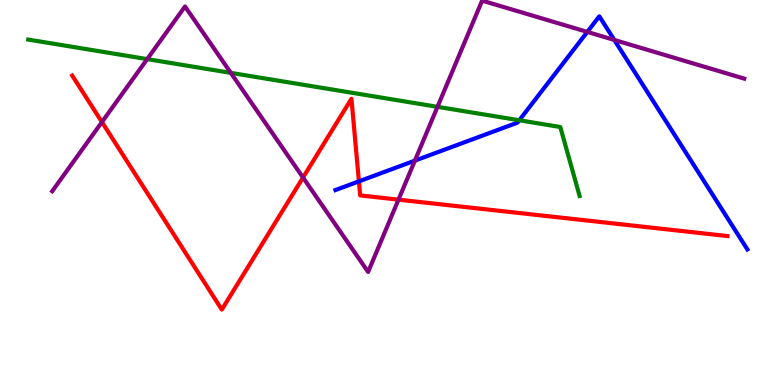[{'lines': ['blue', 'red'], 'intersections': [{'x': 4.63, 'y': 5.29}]}, {'lines': ['green', 'red'], 'intersections': []}, {'lines': ['purple', 'red'], 'intersections': [{'x': 1.32, 'y': 6.83}, {'x': 3.91, 'y': 5.39}, {'x': 5.14, 'y': 4.81}]}, {'lines': ['blue', 'green'], 'intersections': [{'x': 6.7, 'y': 6.88}]}, {'lines': ['blue', 'purple'], 'intersections': [{'x': 5.35, 'y': 5.83}, {'x': 7.58, 'y': 9.17}, {'x': 7.93, 'y': 8.96}]}, {'lines': ['green', 'purple'], 'intersections': [{'x': 1.9, 'y': 8.46}, {'x': 2.98, 'y': 8.11}, {'x': 5.65, 'y': 7.23}]}]